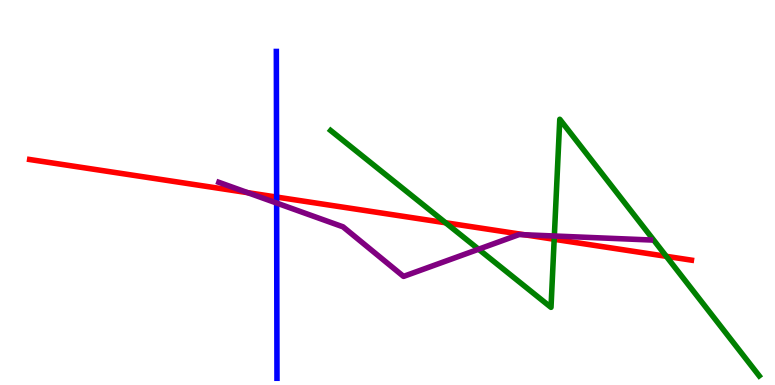[{'lines': ['blue', 'red'], 'intersections': [{'x': 3.57, 'y': 4.88}]}, {'lines': ['green', 'red'], 'intersections': [{'x': 5.75, 'y': 4.21}, {'x': 7.15, 'y': 3.79}, {'x': 8.6, 'y': 3.34}]}, {'lines': ['purple', 'red'], 'intersections': [{'x': 3.2, 'y': 5.0}, {'x': 6.77, 'y': 3.9}]}, {'lines': ['blue', 'green'], 'intersections': []}, {'lines': ['blue', 'purple'], 'intersections': [{'x': 3.57, 'y': 4.73}]}, {'lines': ['green', 'purple'], 'intersections': [{'x': 6.18, 'y': 3.53}, {'x': 7.15, 'y': 3.87}]}]